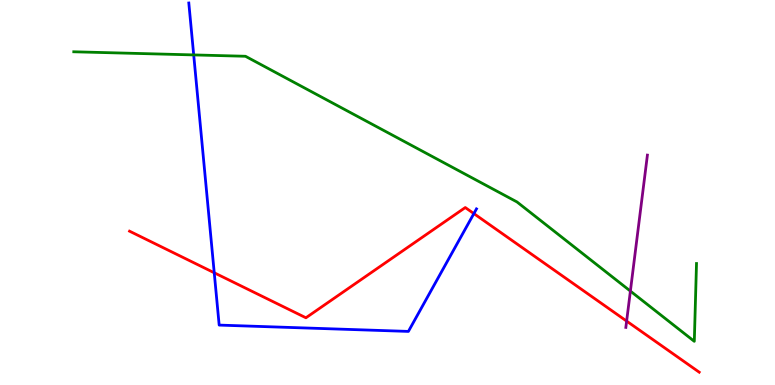[{'lines': ['blue', 'red'], 'intersections': [{'x': 2.76, 'y': 2.92}, {'x': 6.11, 'y': 4.45}]}, {'lines': ['green', 'red'], 'intersections': []}, {'lines': ['purple', 'red'], 'intersections': [{'x': 8.09, 'y': 1.66}]}, {'lines': ['blue', 'green'], 'intersections': [{'x': 2.5, 'y': 8.57}]}, {'lines': ['blue', 'purple'], 'intersections': []}, {'lines': ['green', 'purple'], 'intersections': [{'x': 8.13, 'y': 2.44}]}]